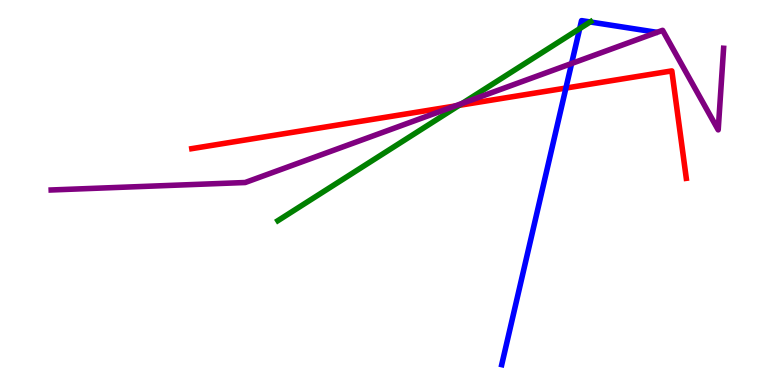[{'lines': ['blue', 'red'], 'intersections': [{'x': 7.3, 'y': 7.71}]}, {'lines': ['green', 'red'], 'intersections': [{'x': 5.92, 'y': 7.26}]}, {'lines': ['purple', 'red'], 'intersections': [{'x': 5.87, 'y': 7.25}]}, {'lines': ['blue', 'green'], 'intersections': [{'x': 7.48, 'y': 9.26}, {'x': 7.62, 'y': 9.43}]}, {'lines': ['blue', 'purple'], 'intersections': [{'x': 7.38, 'y': 8.35}]}, {'lines': ['green', 'purple'], 'intersections': [{'x': 5.96, 'y': 7.31}]}]